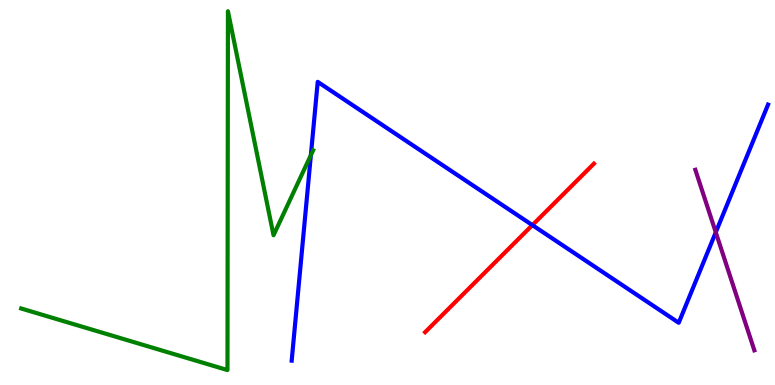[{'lines': ['blue', 'red'], 'intersections': [{'x': 6.87, 'y': 4.15}]}, {'lines': ['green', 'red'], 'intersections': []}, {'lines': ['purple', 'red'], 'intersections': []}, {'lines': ['blue', 'green'], 'intersections': [{'x': 4.01, 'y': 5.97}]}, {'lines': ['blue', 'purple'], 'intersections': [{'x': 9.24, 'y': 3.97}]}, {'lines': ['green', 'purple'], 'intersections': []}]